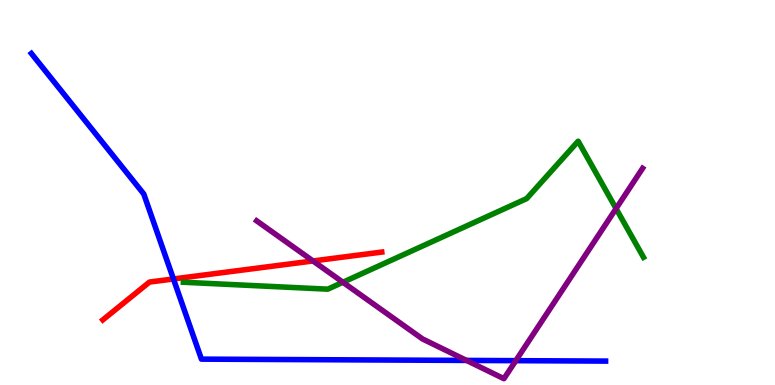[{'lines': ['blue', 'red'], 'intersections': [{'x': 2.24, 'y': 2.75}]}, {'lines': ['green', 'red'], 'intersections': []}, {'lines': ['purple', 'red'], 'intersections': [{'x': 4.04, 'y': 3.22}]}, {'lines': ['blue', 'green'], 'intersections': []}, {'lines': ['blue', 'purple'], 'intersections': [{'x': 6.02, 'y': 0.638}, {'x': 6.66, 'y': 0.632}]}, {'lines': ['green', 'purple'], 'intersections': [{'x': 4.42, 'y': 2.67}, {'x': 7.95, 'y': 4.58}]}]